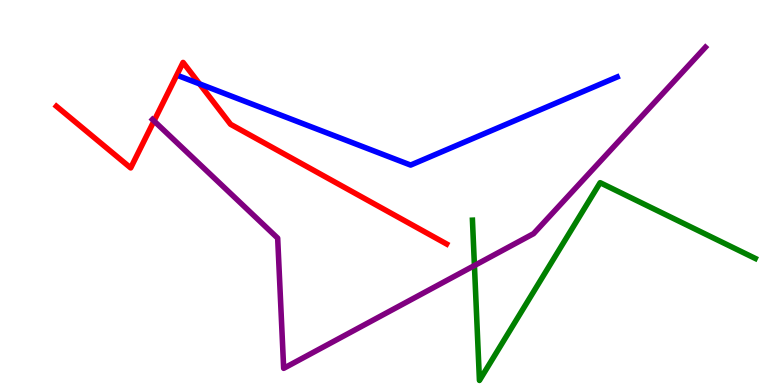[{'lines': ['blue', 'red'], 'intersections': [{'x': 2.57, 'y': 7.82}]}, {'lines': ['green', 'red'], 'intersections': []}, {'lines': ['purple', 'red'], 'intersections': [{'x': 1.99, 'y': 6.86}]}, {'lines': ['blue', 'green'], 'intersections': []}, {'lines': ['blue', 'purple'], 'intersections': []}, {'lines': ['green', 'purple'], 'intersections': [{'x': 6.12, 'y': 3.1}]}]